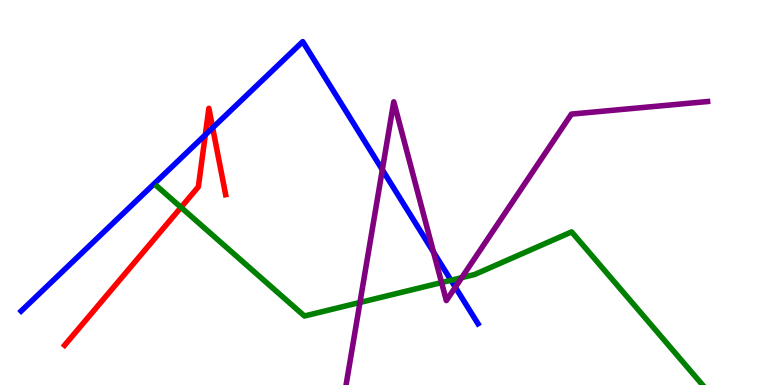[{'lines': ['blue', 'red'], 'intersections': [{'x': 2.65, 'y': 6.5}, {'x': 2.74, 'y': 6.68}]}, {'lines': ['green', 'red'], 'intersections': [{'x': 2.34, 'y': 4.61}]}, {'lines': ['purple', 'red'], 'intersections': []}, {'lines': ['blue', 'green'], 'intersections': [{'x': 5.82, 'y': 2.72}]}, {'lines': ['blue', 'purple'], 'intersections': [{'x': 4.93, 'y': 5.59}, {'x': 5.59, 'y': 3.45}, {'x': 5.87, 'y': 2.54}]}, {'lines': ['green', 'purple'], 'intersections': [{'x': 4.64, 'y': 2.14}, {'x': 5.7, 'y': 2.66}, {'x': 5.96, 'y': 2.79}]}]